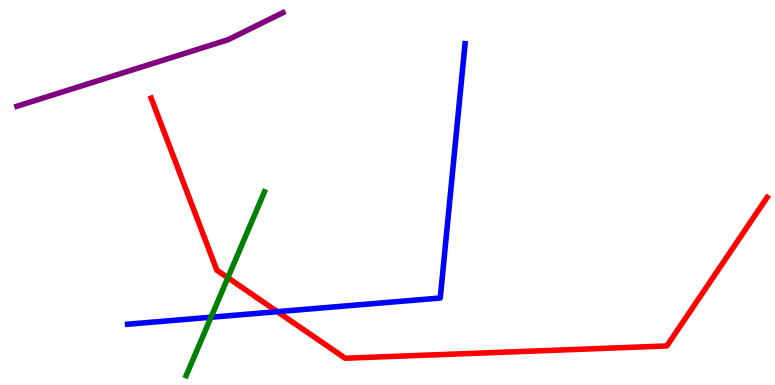[{'lines': ['blue', 'red'], 'intersections': [{'x': 3.58, 'y': 1.9}]}, {'lines': ['green', 'red'], 'intersections': [{'x': 2.94, 'y': 2.79}]}, {'lines': ['purple', 'red'], 'intersections': []}, {'lines': ['blue', 'green'], 'intersections': [{'x': 2.72, 'y': 1.76}]}, {'lines': ['blue', 'purple'], 'intersections': []}, {'lines': ['green', 'purple'], 'intersections': []}]